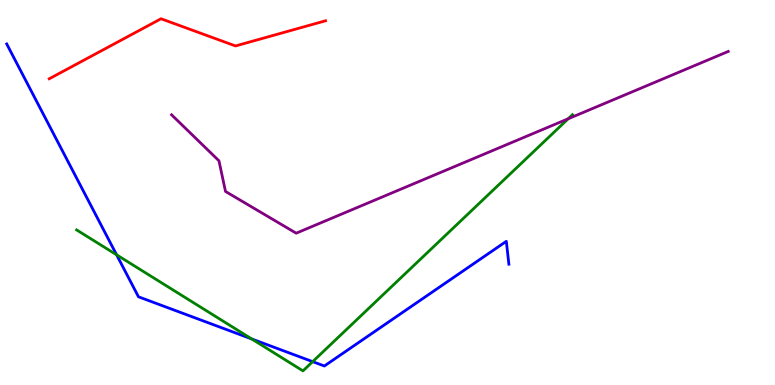[{'lines': ['blue', 'red'], 'intersections': []}, {'lines': ['green', 'red'], 'intersections': []}, {'lines': ['purple', 'red'], 'intersections': []}, {'lines': ['blue', 'green'], 'intersections': [{'x': 1.5, 'y': 3.38}, {'x': 3.25, 'y': 1.2}, {'x': 4.03, 'y': 0.607}]}, {'lines': ['blue', 'purple'], 'intersections': []}, {'lines': ['green', 'purple'], 'intersections': [{'x': 7.33, 'y': 6.91}]}]